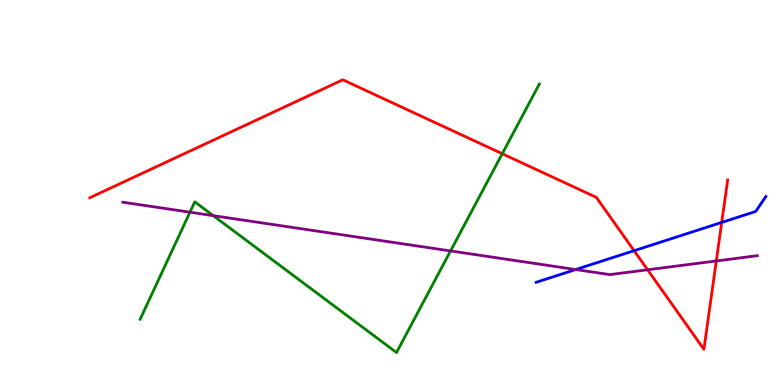[{'lines': ['blue', 'red'], 'intersections': [{'x': 8.18, 'y': 3.49}, {'x': 9.31, 'y': 4.22}]}, {'lines': ['green', 'red'], 'intersections': [{'x': 6.48, 'y': 6.01}]}, {'lines': ['purple', 'red'], 'intersections': [{'x': 8.36, 'y': 2.99}, {'x': 9.24, 'y': 3.22}]}, {'lines': ['blue', 'green'], 'intersections': []}, {'lines': ['blue', 'purple'], 'intersections': [{'x': 7.43, 'y': 3.0}]}, {'lines': ['green', 'purple'], 'intersections': [{'x': 2.45, 'y': 4.49}, {'x': 2.75, 'y': 4.4}, {'x': 5.81, 'y': 3.48}]}]